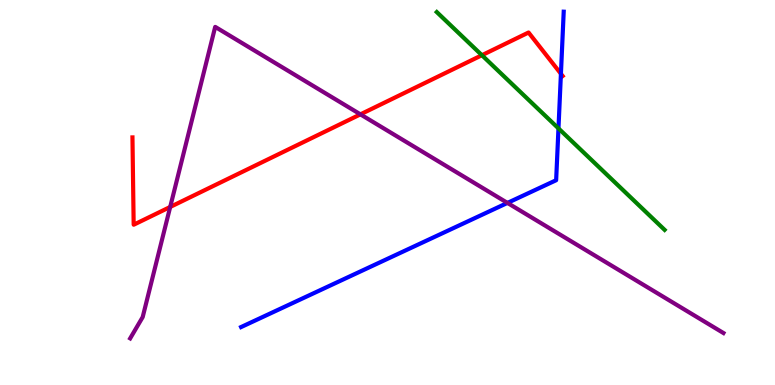[{'lines': ['blue', 'red'], 'intersections': [{'x': 7.24, 'y': 8.08}]}, {'lines': ['green', 'red'], 'intersections': [{'x': 6.22, 'y': 8.57}]}, {'lines': ['purple', 'red'], 'intersections': [{'x': 2.2, 'y': 4.62}, {'x': 4.65, 'y': 7.03}]}, {'lines': ['blue', 'green'], 'intersections': [{'x': 7.21, 'y': 6.66}]}, {'lines': ['blue', 'purple'], 'intersections': [{'x': 6.55, 'y': 4.73}]}, {'lines': ['green', 'purple'], 'intersections': []}]